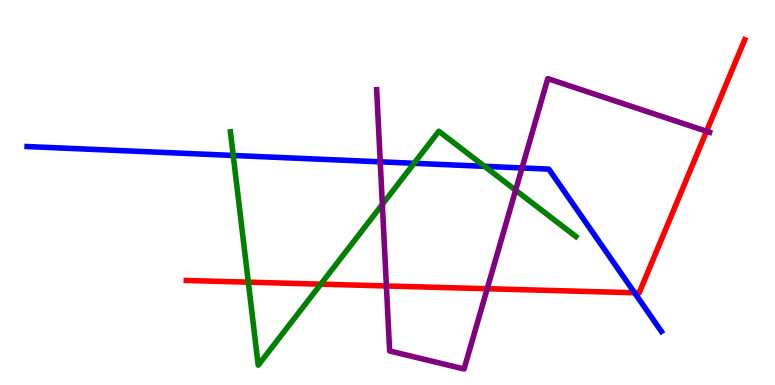[{'lines': ['blue', 'red'], 'intersections': [{'x': 8.19, 'y': 2.4}]}, {'lines': ['green', 'red'], 'intersections': [{'x': 3.2, 'y': 2.67}, {'x': 4.14, 'y': 2.62}]}, {'lines': ['purple', 'red'], 'intersections': [{'x': 4.99, 'y': 2.57}, {'x': 6.29, 'y': 2.5}, {'x': 9.12, 'y': 6.59}]}, {'lines': ['blue', 'green'], 'intersections': [{'x': 3.01, 'y': 5.96}, {'x': 5.34, 'y': 5.76}, {'x': 6.25, 'y': 5.68}]}, {'lines': ['blue', 'purple'], 'intersections': [{'x': 4.91, 'y': 5.8}, {'x': 6.74, 'y': 5.64}]}, {'lines': ['green', 'purple'], 'intersections': [{'x': 4.93, 'y': 4.69}, {'x': 6.65, 'y': 5.06}]}]